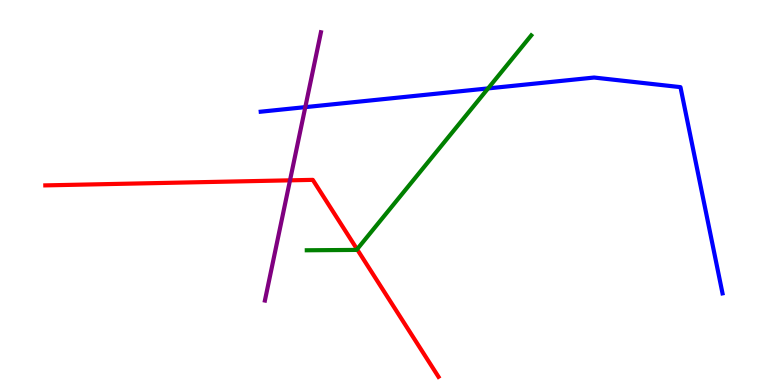[{'lines': ['blue', 'red'], 'intersections': []}, {'lines': ['green', 'red'], 'intersections': [{'x': 4.61, 'y': 3.53}]}, {'lines': ['purple', 'red'], 'intersections': [{'x': 3.74, 'y': 5.32}]}, {'lines': ['blue', 'green'], 'intersections': [{'x': 6.3, 'y': 7.7}]}, {'lines': ['blue', 'purple'], 'intersections': [{'x': 3.94, 'y': 7.22}]}, {'lines': ['green', 'purple'], 'intersections': []}]